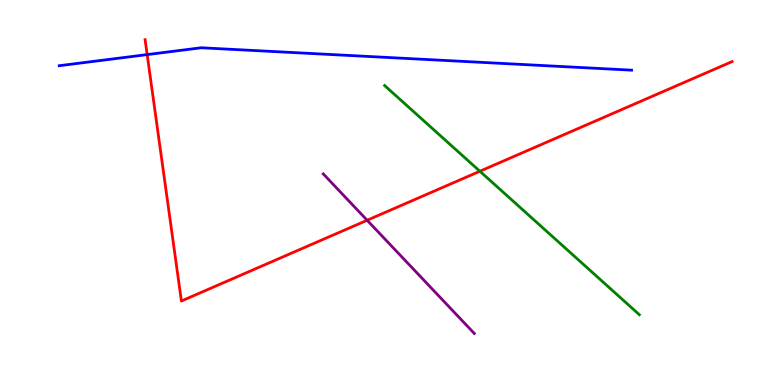[{'lines': ['blue', 'red'], 'intersections': [{'x': 1.9, 'y': 8.58}]}, {'lines': ['green', 'red'], 'intersections': [{'x': 6.19, 'y': 5.55}]}, {'lines': ['purple', 'red'], 'intersections': [{'x': 4.74, 'y': 4.28}]}, {'lines': ['blue', 'green'], 'intersections': []}, {'lines': ['blue', 'purple'], 'intersections': []}, {'lines': ['green', 'purple'], 'intersections': []}]